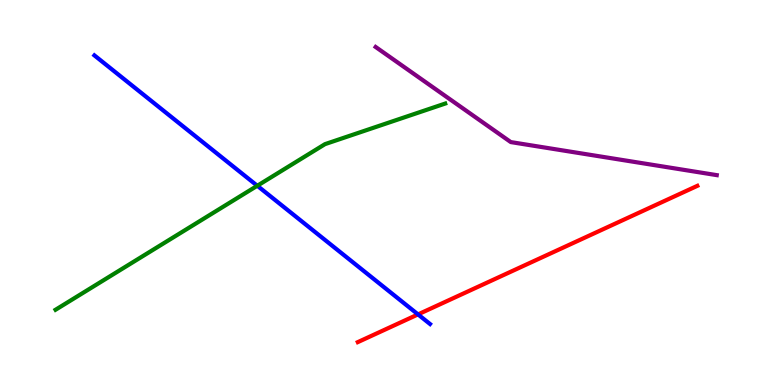[{'lines': ['blue', 'red'], 'intersections': [{'x': 5.39, 'y': 1.83}]}, {'lines': ['green', 'red'], 'intersections': []}, {'lines': ['purple', 'red'], 'intersections': []}, {'lines': ['blue', 'green'], 'intersections': [{'x': 3.32, 'y': 5.18}]}, {'lines': ['blue', 'purple'], 'intersections': []}, {'lines': ['green', 'purple'], 'intersections': []}]